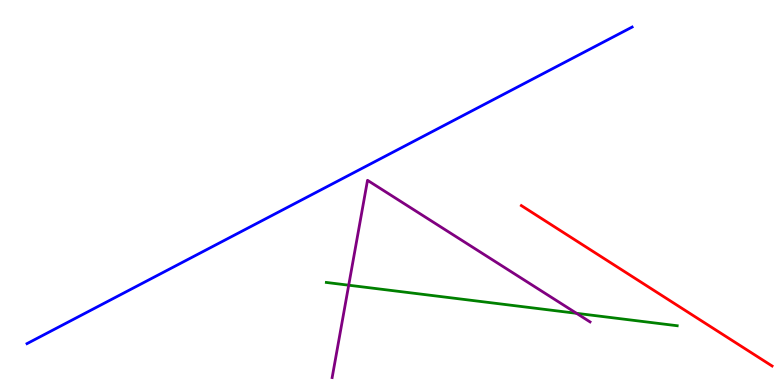[{'lines': ['blue', 'red'], 'intersections': []}, {'lines': ['green', 'red'], 'intersections': []}, {'lines': ['purple', 'red'], 'intersections': []}, {'lines': ['blue', 'green'], 'intersections': []}, {'lines': ['blue', 'purple'], 'intersections': []}, {'lines': ['green', 'purple'], 'intersections': [{'x': 4.5, 'y': 2.59}, {'x': 7.44, 'y': 1.86}]}]